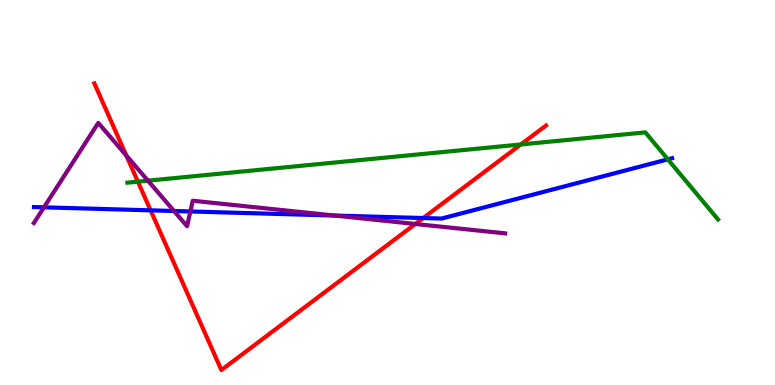[{'lines': ['blue', 'red'], 'intersections': [{'x': 1.94, 'y': 4.54}, {'x': 5.46, 'y': 4.34}]}, {'lines': ['green', 'red'], 'intersections': [{'x': 1.78, 'y': 5.28}, {'x': 6.72, 'y': 6.25}]}, {'lines': ['purple', 'red'], 'intersections': [{'x': 1.63, 'y': 5.96}, {'x': 5.36, 'y': 4.18}]}, {'lines': ['blue', 'green'], 'intersections': [{'x': 8.62, 'y': 5.86}]}, {'lines': ['blue', 'purple'], 'intersections': [{'x': 0.567, 'y': 4.61}, {'x': 2.25, 'y': 4.52}, {'x': 2.46, 'y': 4.51}, {'x': 4.31, 'y': 4.4}]}, {'lines': ['green', 'purple'], 'intersections': [{'x': 1.91, 'y': 5.31}]}]